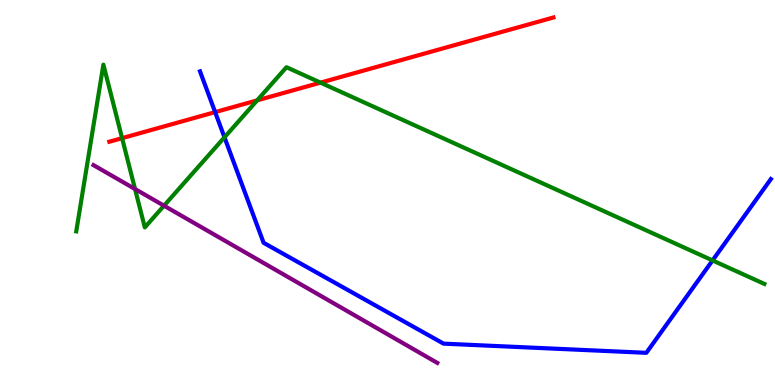[{'lines': ['blue', 'red'], 'intersections': [{'x': 2.78, 'y': 7.09}]}, {'lines': ['green', 'red'], 'intersections': [{'x': 1.58, 'y': 6.41}, {'x': 3.32, 'y': 7.39}, {'x': 4.14, 'y': 7.85}]}, {'lines': ['purple', 'red'], 'intersections': []}, {'lines': ['blue', 'green'], 'intersections': [{'x': 2.9, 'y': 6.43}, {'x': 9.19, 'y': 3.24}]}, {'lines': ['blue', 'purple'], 'intersections': []}, {'lines': ['green', 'purple'], 'intersections': [{'x': 1.74, 'y': 5.09}, {'x': 2.12, 'y': 4.66}]}]